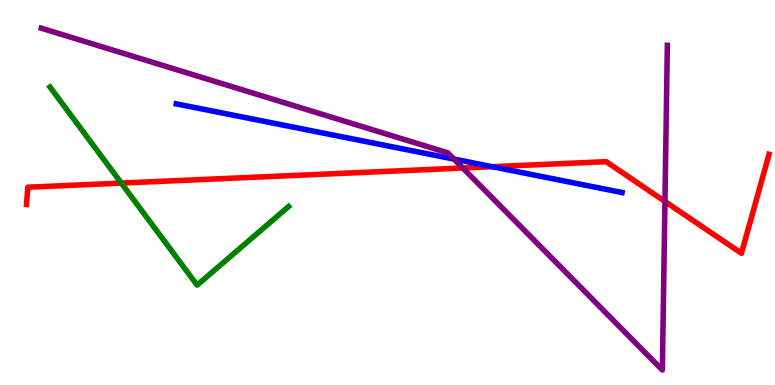[{'lines': ['blue', 'red'], 'intersections': [{'x': 6.35, 'y': 5.67}]}, {'lines': ['green', 'red'], 'intersections': [{'x': 1.57, 'y': 5.24}]}, {'lines': ['purple', 'red'], 'intersections': [{'x': 5.97, 'y': 5.64}, {'x': 8.58, 'y': 4.77}]}, {'lines': ['blue', 'green'], 'intersections': []}, {'lines': ['blue', 'purple'], 'intersections': [{'x': 5.86, 'y': 5.87}]}, {'lines': ['green', 'purple'], 'intersections': []}]